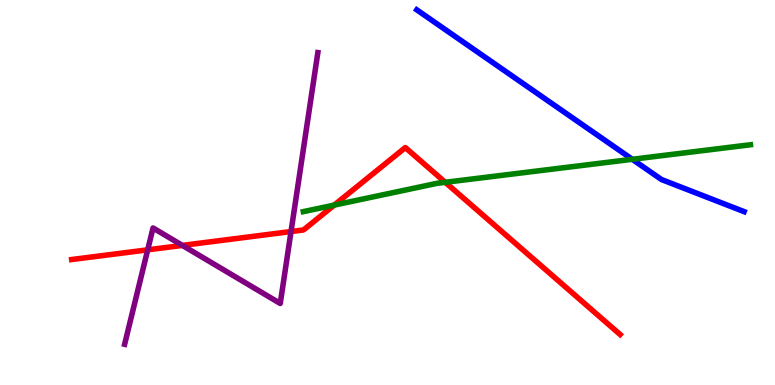[{'lines': ['blue', 'red'], 'intersections': []}, {'lines': ['green', 'red'], 'intersections': [{'x': 4.31, 'y': 4.67}, {'x': 5.75, 'y': 5.26}]}, {'lines': ['purple', 'red'], 'intersections': [{'x': 1.91, 'y': 3.51}, {'x': 2.35, 'y': 3.63}, {'x': 3.76, 'y': 3.99}]}, {'lines': ['blue', 'green'], 'intersections': [{'x': 8.16, 'y': 5.86}]}, {'lines': ['blue', 'purple'], 'intersections': []}, {'lines': ['green', 'purple'], 'intersections': []}]